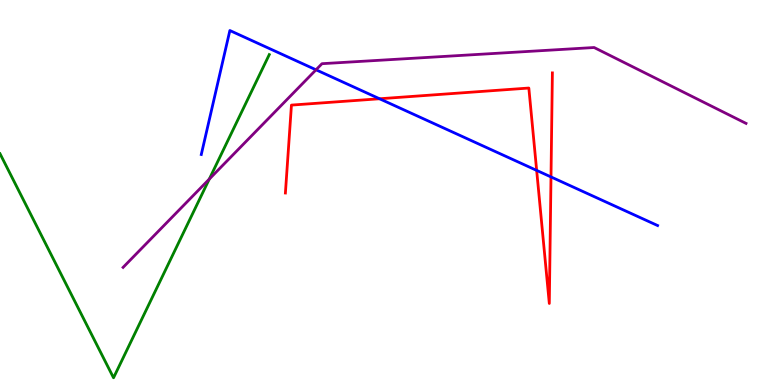[{'lines': ['blue', 'red'], 'intersections': [{'x': 4.9, 'y': 7.43}, {'x': 6.92, 'y': 5.57}, {'x': 7.11, 'y': 5.4}]}, {'lines': ['green', 'red'], 'intersections': []}, {'lines': ['purple', 'red'], 'intersections': []}, {'lines': ['blue', 'green'], 'intersections': []}, {'lines': ['blue', 'purple'], 'intersections': [{'x': 4.08, 'y': 8.19}]}, {'lines': ['green', 'purple'], 'intersections': [{'x': 2.7, 'y': 5.35}]}]